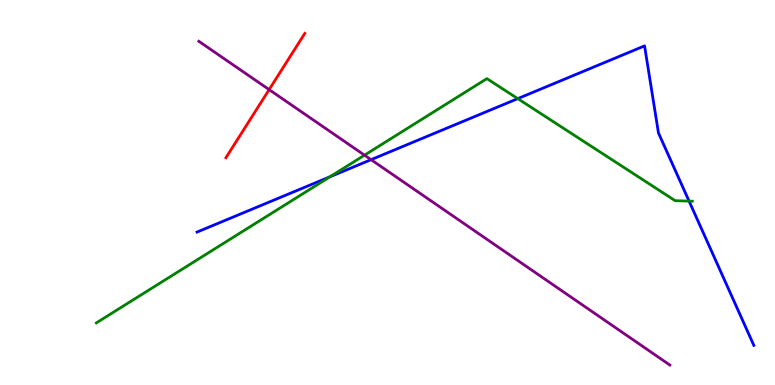[{'lines': ['blue', 'red'], 'intersections': []}, {'lines': ['green', 'red'], 'intersections': []}, {'lines': ['purple', 'red'], 'intersections': [{'x': 3.47, 'y': 7.67}]}, {'lines': ['blue', 'green'], 'intersections': [{'x': 4.26, 'y': 5.41}, {'x': 6.68, 'y': 7.44}, {'x': 8.89, 'y': 4.78}]}, {'lines': ['blue', 'purple'], 'intersections': [{'x': 4.79, 'y': 5.85}]}, {'lines': ['green', 'purple'], 'intersections': [{'x': 4.7, 'y': 5.97}]}]